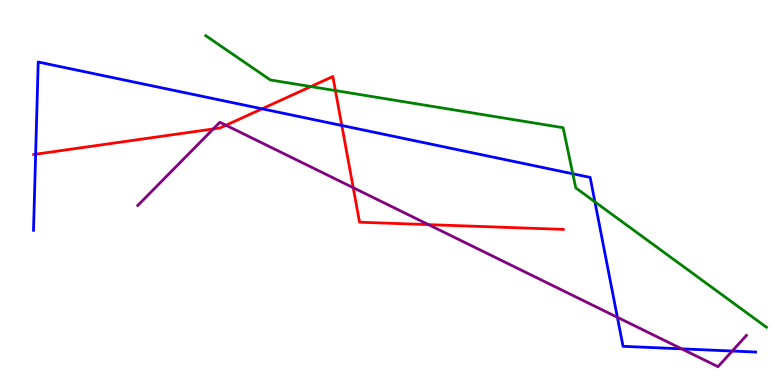[{'lines': ['blue', 'red'], 'intersections': [{'x': 0.46, 'y': 5.99}, {'x': 3.38, 'y': 7.17}, {'x': 4.41, 'y': 6.74}]}, {'lines': ['green', 'red'], 'intersections': [{'x': 4.01, 'y': 7.75}, {'x': 4.33, 'y': 7.65}]}, {'lines': ['purple', 'red'], 'intersections': [{'x': 2.75, 'y': 6.65}, {'x': 2.92, 'y': 6.75}, {'x': 4.56, 'y': 5.12}, {'x': 5.53, 'y': 4.17}]}, {'lines': ['blue', 'green'], 'intersections': [{'x': 7.39, 'y': 5.49}, {'x': 7.68, 'y': 4.76}]}, {'lines': ['blue', 'purple'], 'intersections': [{'x': 7.97, 'y': 1.76}, {'x': 8.8, 'y': 0.939}, {'x': 9.45, 'y': 0.882}]}, {'lines': ['green', 'purple'], 'intersections': []}]